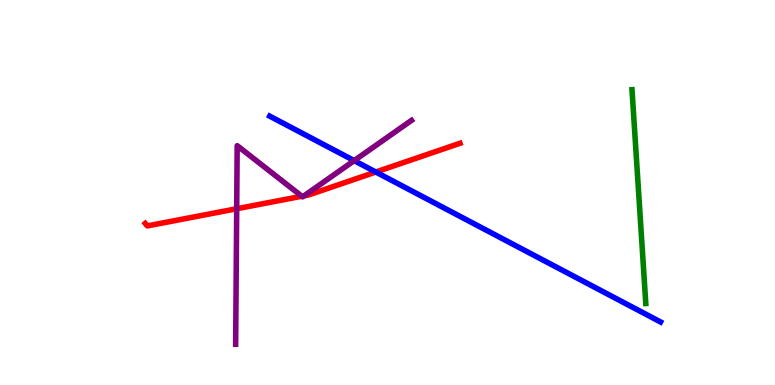[{'lines': ['blue', 'red'], 'intersections': [{'x': 4.85, 'y': 5.53}]}, {'lines': ['green', 'red'], 'intersections': []}, {'lines': ['purple', 'red'], 'intersections': [{'x': 3.05, 'y': 4.58}, {'x': 3.89, 'y': 4.9}, {'x': 3.92, 'y': 4.91}]}, {'lines': ['blue', 'green'], 'intersections': []}, {'lines': ['blue', 'purple'], 'intersections': [{'x': 4.57, 'y': 5.83}]}, {'lines': ['green', 'purple'], 'intersections': []}]